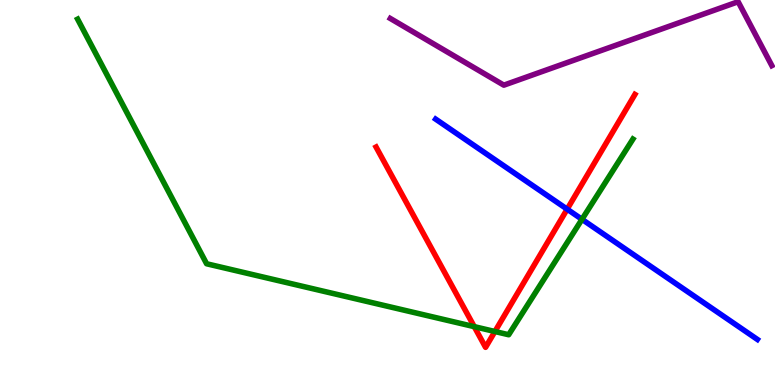[{'lines': ['blue', 'red'], 'intersections': [{'x': 7.32, 'y': 4.57}]}, {'lines': ['green', 'red'], 'intersections': [{'x': 6.12, 'y': 1.52}, {'x': 6.39, 'y': 1.39}]}, {'lines': ['purple', 'red'], 'intersections': []}, {'lines': ['blue', 'green'], 'intersections': [{'x': 7.51, 'y': 4.3}]}, {'lines': ['blue', 'purple'], 'intersections': []}, {'lines': ['green', 'purple'], 'intersections': []}]